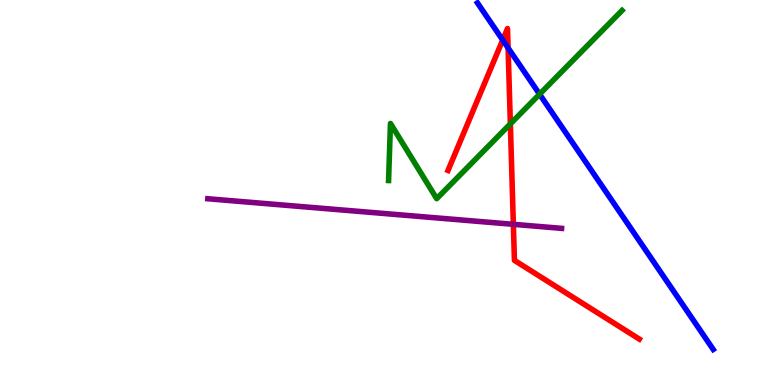[{'lines': ['blue', 'red'], 'intersections': [{'x': 6.49, 'y': 8.96}, {'x': 6.56, 'y': 8.75}]}, {'lines': ['green', 'red'], 'intersections': [{'x': 6.59, 'y': 6.78}]}, {'lines': ['purple', 'red'], 'intersections': [{'x': 6.62, 'y': 4.17}]}, {'lines': ['blue', 'green'], 'intersections': [{'x': 6.96, 'y': 7.55}]}, {'lines': ['blue', 'purple'], 'intersections': []}, {'lines': ['green', 'purple'], 'intersections': []}]